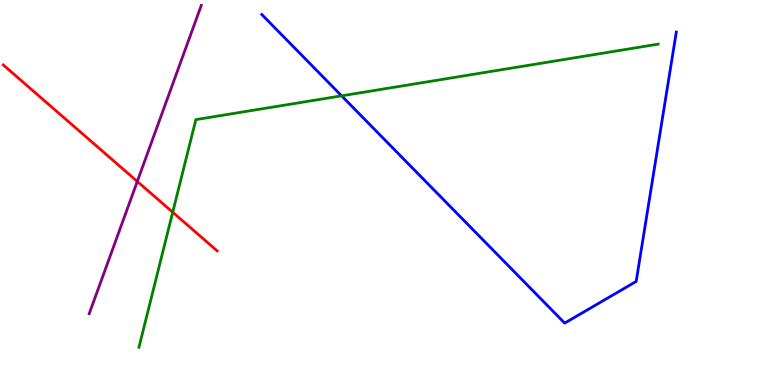[{'lines': ['blue', 'red'], 'intersections': []}, {'lines': ['green', 'red'], 'intersections': [{'x': 2.23, 'y': 4.49}]}, {'lines': ['purple', 'red'], 'intersections': [{'x': 1.77, 'y': 5.29}]}, {'lines': ['blue', 'green'], 'intersections': [{'x': 4.41, 'y': 7.51}]}, {'lines': ['blue', 'purple'], 'intersections': []}, {'lines': ['green', 'purple'], 'intersections': []}]